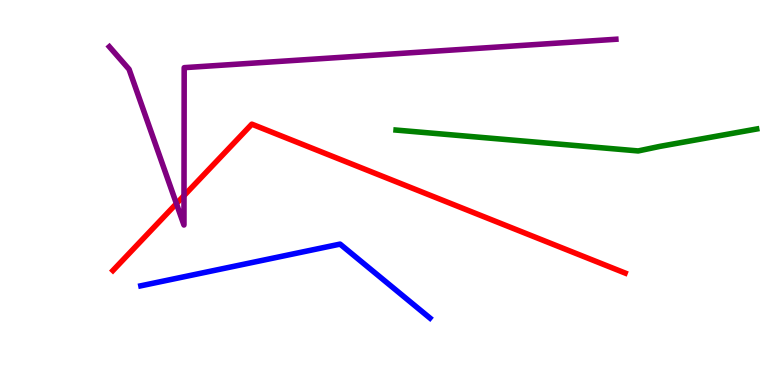[{'lines': ['blue', 'red'], 'intersections': []}, {'lines': ['green', 'red'], 'intersections': []}, {'lines': ['purple', 'red'], 'intersections': [{'x': 2.28, 'y': 4.71}, {'x': 2.37, 'y': 4.92}]}, {'lines': ['blue', 'green'], 'intersections': []}, {'lines': ['blue', 'purple'], 'intersections': []}, {'lines': ['green', 'purple'], 'intersections': []}]